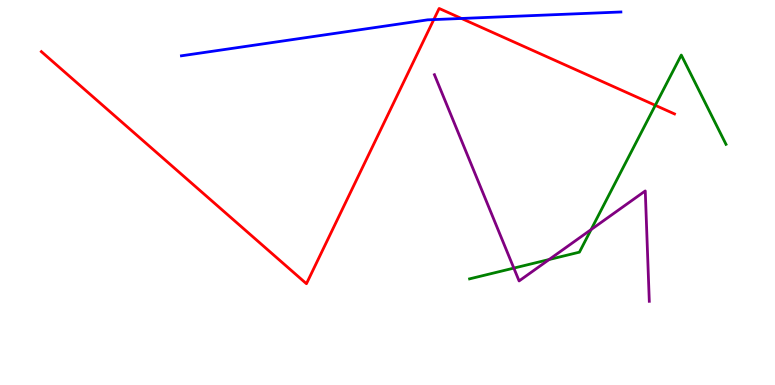[{'lines': ['blue', 'red'], 'intersections': [{'x': 5.6, 'y': 9.49}, {'x': 5.95, 'y': 9.52}]}, {'lines': ['green', 'red'], 'intersections': [{'x': 8.46, 'y': 7.26}]}, {'lines': ['purple', 'red'], 'intersections': []}, {'lines': ['blue', 'green'], 'intersections': []}, {'lines': ['blue', 'purple'], 'intersections': []}, {'lines': ['green', 'purple'], 'intersections': [{'x': 6.63, 'y': 3.04}, {'x': 7.09, 'y': 3.26}, {'x': 7.63, 'y': 4.04}]}]